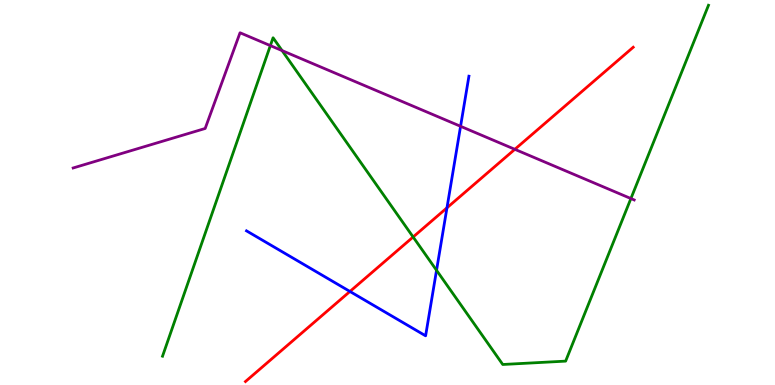[{'lines': ['blue', 'red'], 'intersections': [{'x': 4.52, 'y': 2.43}, {'x': 5.77, 'y': 4.6}]}, {'lines': ['green', 'red'], 'intersections': [{'x': 5.33, 'y': 3.84}]}, {'lines': ['purple', 'red'], 'intersections': [{'x': 6.64, 'y': 6.12}]}, {'lines': ['blue', 'green'], 'intersections': [{'x': 5.63, 'y': 2.98}]}, {'lines': ['blue', 'purple'], 'intersections': [{'x': 5.94, 'y': 6.72}]}, {'lines': ['green', 'purple'], 'intersections': [{'x': 3.49, 'y': 8.82}, {'x': 3.64, 'y': 8.69}, {'x': 8.14, 'y': 4.84}]}]